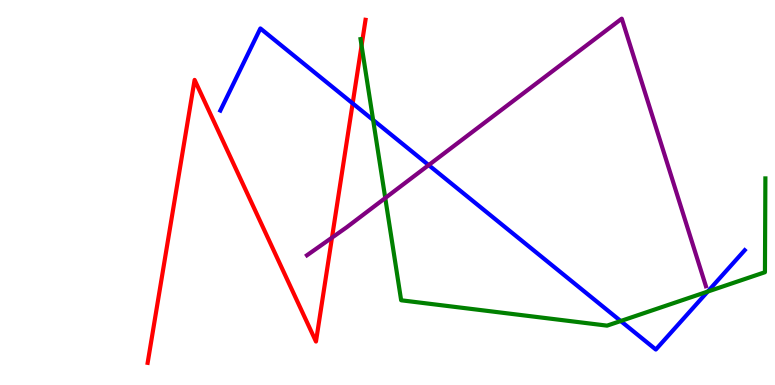[{'lines': ['blue', 'red'], 'intersections': [{'x': 4.55, 'y': 7.31}]}, {'lines': ['green', 'red'], 'intersections': [{'x': 4.67, 'y': 8.82}]}, {'lines': ['purple', 'red'], 'intersections': [{'x': 4.28, 'y': 3.83}]}, {'lines': ['blue', 'green'], 'intersections': [{'x': 4.81, 'y': 6.88}, {'x': 8.01, 'y': 1.66}, {'x': 9.13, 'y': 2.43}]}, {'lines': ['blue', 'purple'], 'intersections': [{'x': 5.53, 'y': 5.71}]}, {'lines': ['green', 'purple'], 'intersections': [{'x': 4.97, 'y': 4.86}]}]